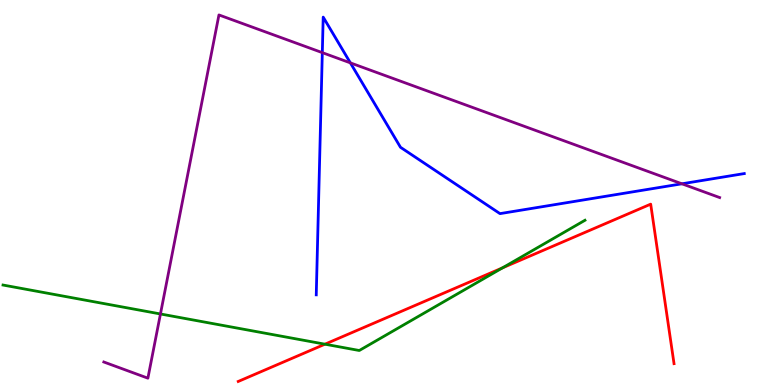[{'lines': ['blue', 'red'], 'intersections': []}, {'lines': ['green', 'red'], 'intersections': [{'x': 4.19, 'y': 1.06}, {'x': 6.48, 'y': 3.04}]}, {'lines': ['purple', 'red'], 'intersections': []}, {'lines': ['blue', 'green'], 'intersections': []}, {'lines': ['blue', 'purple'], 'intersections': [{'x': 4.16, 'y': 8.63}, {'x': 4.52, 'y': 8.37}, {'x': 8.8, 'y': 5.23}]}, {'lines': ['green', 'purple'], 'intersections': [{'x': 2.07, 'y': 1.85}]}]